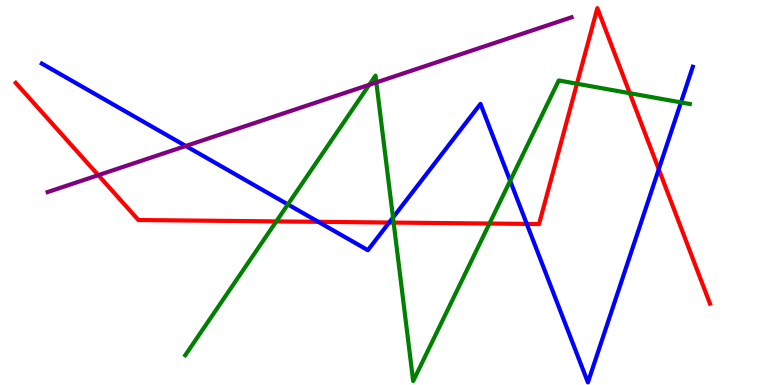[{'lines': ['blue', 'red'], 'intersections': [{'x': 4.11, 'y': 4.24}, {'x': 5.02, 'y': 4.22}, {'x': 6.8, 'y': 4.18}, {'x': 8.5, 'y': 5.6}]}, {'lines': ['green', 'red'], 'intersections': [{'x': 3.57, 'y': 4.25}, {'x': 5.08, 'y': 4.22}, {'x': 6.32, 'y': 4.19}, {'x': 7.44, 'y': 7.83}, {'x': 8.13, 'y': 7.58}]}, {'lines': ['purple', 'red'], 'intersections': [{'x': 1.27, 'y': 5.45}]}, {'lines': ['blue', 'green'], 'intersections': [{'x': 3.71, 'y': 4.69}, {'x': 5.07, 'y': 4.35}, {'x': 6.58, 'y': 5.3}, {'x': 8.79, 'y': 7.34}]}, {'lines': ['blue', 'purple'], 'intersections': [{'x': 2.4, 'y': 6.21}]}, {'lines': ['green', 'purple'], 'intersections': [{'x': 4.77, 'y': 7.8}, {'x': 4.86, 'y': 7.86}]}]